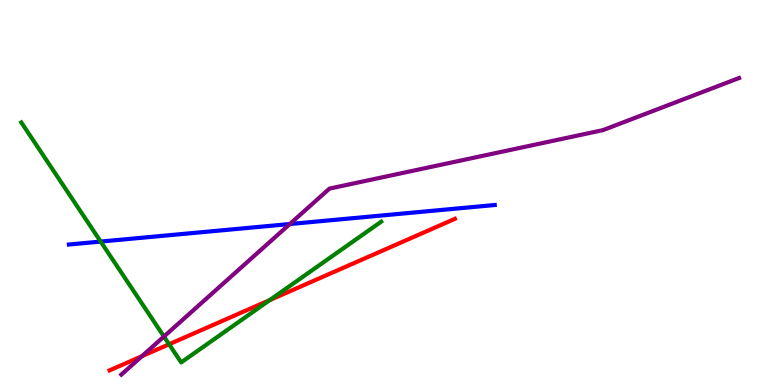[{'lines': ['blue', 'red'], 'intersections': []}, {'lines': ['green', 'red'], 'intersections': [{'x': 2.18, 'y': 1.06}, {'x': 3.48, 'y': 2.21}]}, {'lines': ['purple', 'red'], 'intersections': [{'x': 1.83, 'y': 0.749}]}, {'lines': ['blue', 'green'], 'intersections': [{'x': 1.3, 'y': 3.73}]}, {'lines': ['blue', 'purple'], 'intersections': [{'x': 3.74, 'y': 4.18}]}, {'lines': ['green', 'purple'], 'intersections': [{'x': 2.12, 'y': 1.26}]}]